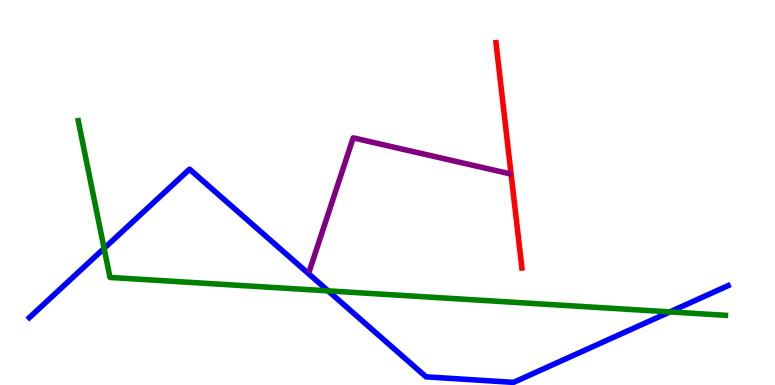[{'lines': ['blue', 'red'], 'intersections': []}, {'lines': ['green', 'red'], 'intersections': []}, {'lines': ['purple', 'red'], 'intersections': []}, {'lines': ['blue', 'green'], 'intersections': [{'x': 1.34, 'y': 3.55}, {'x': 4.23, 'y': 2.45}, {'x': 8.64, 'y': 1.9}]}, {'lines': ['blue', 'purple'], 'intersections': []}, {'lines': ['green', 'purple'], 'intersections': []}]